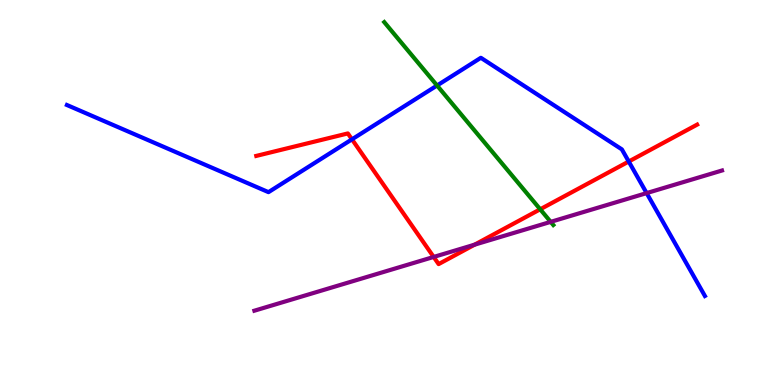[{'lines': ['blue', 'red'], 'intersections': [{'x': 4.54, 'y': 6.38}, {'x': 8.11, 'y': 5.8}]}, {'lines': ['green', 'red'], 'intersections': [{'x': 6.97, 'y': 4.56}]}, {'lines': ['purple', 'red'], 'intersections': [{'x': 5.6, 'y': 3.33}, {'x': 6.12, 'y': 3.64}]}, {'lines': ['blue', 'green'], 'intersections': [{'x': 5.64, 'y': 7.78}]}, {'lines': ['blue', 'purple'], 'intersections': [{'x': 8.34, 'y': 4.98}]}, {'lines': ['green', 'purple'], 'intersections': [{'x': 7.11, 'y': 4.24}]}]